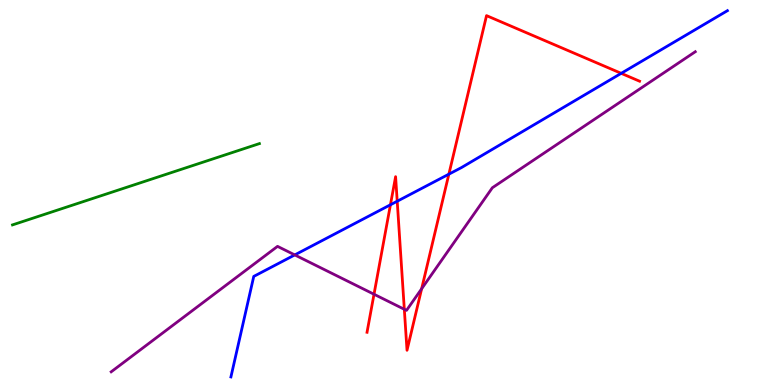[{'lines': ['blue', 'red'], 'intersections': [{'x': 5.04, 'y': 4.68}, {'x': 5.13, 'y': 4.77}, {'x': 5.79, 'y': 5.48}, {'x': 8.02, 'y': 8.1}]}, {'lines': ['green', 'red'], 'intersections': []}, {'lines': ['purple', 'red'], 'intersections': [{'x': 4.83, 'y': 2.36}, {'x': 5.22, 'y': 1.97}, {'x': 5.44, 'y': 2.5}]}, {'lines': ['blue', 'green'], 'intersections': []}, {'lines': ['blue', 'purple'], 'intersections': [{'x': 3.8, 'y': 3.38}]}, {'lines': ['green', 'purple'], 'intersections': []}]